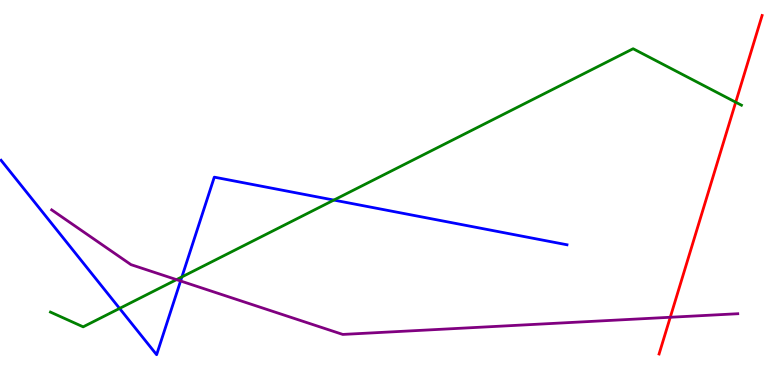[{'lines': ['blue', 'red'], 'intersections': []}, {'lines': ['green', 'red'], 'intersections': [{'x': 9.49, 'y': 7.35}]}, {'lines': ['purple', 'red'], 'intersections': [{'x': 8.65, 'y': 1.76}]}, {'lines': ['blue', 'green'], 'intersections': [{'x': 1.54, 'y': 1.99}, {'x': 2.35, 'y': 2.81}, {'x': 4.31, 'y': 4.8}]}, {'lines': ['blue', 'purple'], 'intersections': [{'x': 2.33, 'y': 2.7}]}, {'lines': ['green', 'purple'], 'intersections': [{'x': 2.28, 'y': 2.74}]}]